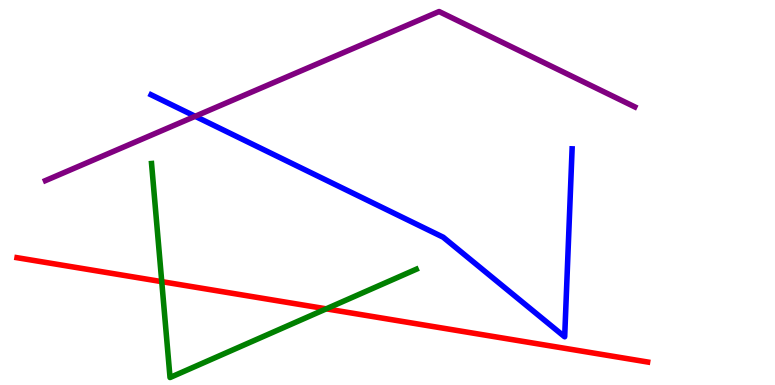[{'lines': ['blue', 'red'], 'intersections': []}, {'lines': ['green', 'red'], 'intersections': [{'x': 2.09, 'y': 2.68}, {'x': 4.21, 'y': 1.98}]}, {'lines': ['purple', 'red'], 'intersections': []}, {'lines': ['blue', 'green'], 'intersections': []}, {'lines': ['blue', 'purple'], 'intersections': [{'x': 2.52, 'y': 6.98}]}, {'lines': ['green', 'purple'], 'intersections': []}]